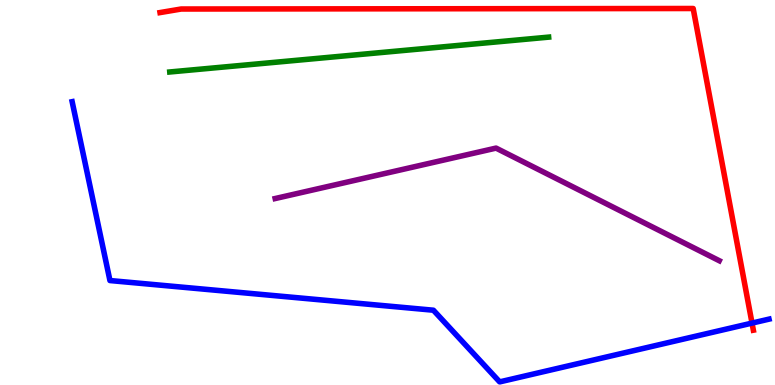[{'lines': ['blue', 'red'], 'intersections': [{'x': 9.7, 'y': 1.61}]}, {'lines': ['green', 'red'], 'intersections': []}, {'lines': ['purple', 'red'], 'intersections': []}, {'lines': ['blue', 'green'], 'intersections': []}, {'lines': ['blue', 'purple'], 'intersections': []}, {'lines': ['green', 'purple'], 'intersections': []}]